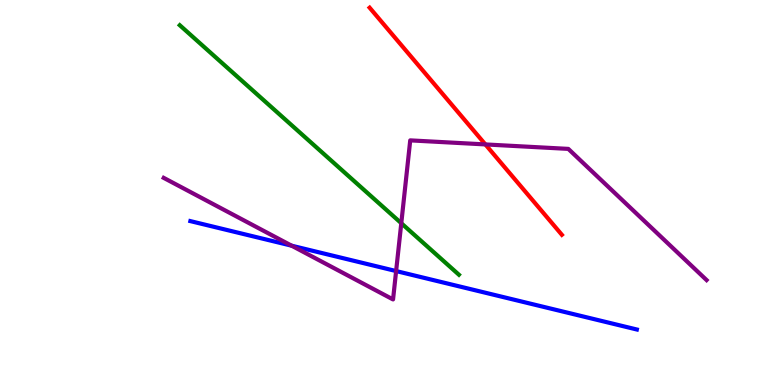[{'lines': ['blue', 'red'], 'intersections': []}, {'lines': ['green', 'red'], 'intersections': []}, {'lines': ['purple', 'red'], 'intersections': [{'x': 6.26, 'y': 6.25}]}, {'lines': ['blue', 'green'], 'intersections': []}, {'lines': ['blue', 'purple'], 'intersections': [{'x': 3.76, 'y': 3.62}, {'x': 5.11, 'y': 2.96}]}, {'lines': ['green', 'purple'], 'intersections': [{'x': 5.18, 'y': 4.2}]}]